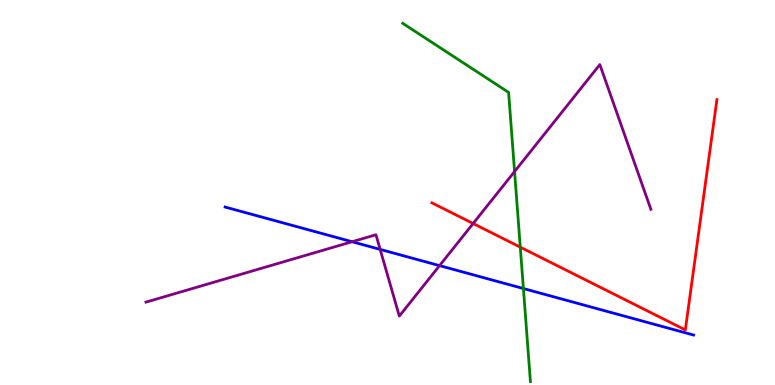[{'lines': ['blue', 'red'], 'intersections': []}, {'lines': ['green', 'red'], 'intersections': [{'x': 6.71, 'y': 3.58}]}, {'lines': ['purple', 'red'], 'intersections': [{'x': 6.1, 'y': 4.19}]}, {'lines': ['blue', 'green'], 'intersections': [{'x': 6.75, 'y': 2.51}]}, {'lines': ['blue', 'purple'], 'intersections': [{'x': 4.54, 'y': 3.72}, {'x': 4.91, 'y': 3.52}, {'x': 5.67, 'y': 3.1}]}, {'lines': ['green', 'purple'], 'intersections': [{'x': 6.64, 'y': 5.54}]}]